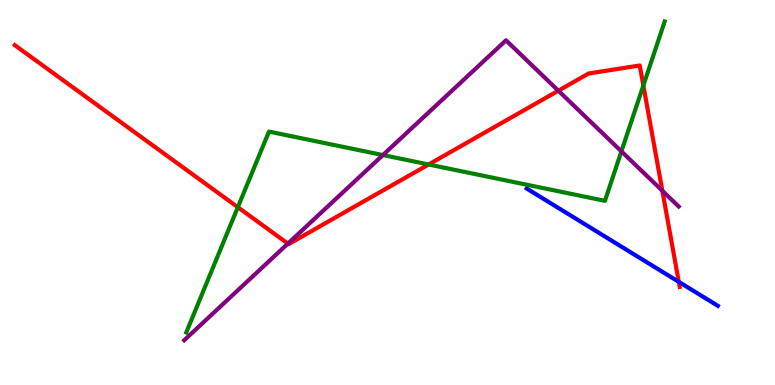[{'lines': ['blue', 'red'], 'intersections': [{'x': 8.76, 'y': 2.68}]}, {'lines': ['green', 'red'], 'intersections': [{'x': 3.07, 'y': 4.62}, {'x': 5.53, 'y': 5.73}, {'x': 8.3, 'y': 7.78}]}, {'lines': ['purple', 'red'], 'intersections': [{'x': 3.71, 'y': 3.67}, {'x': 7.2, 'y': 7.64}, {'x': 8.55, 'y': 5.04}]}, {'lines': ['blue', 'green'], 'intersections': []}, {'lines': ['blue', 'purple'], 'intersections': []}, {'lines': ['green', 'purple'], 'intersections': [{'x': 4.94, 'y': 5.97}, {'x': 8.02, 'y': 6.07}]}]